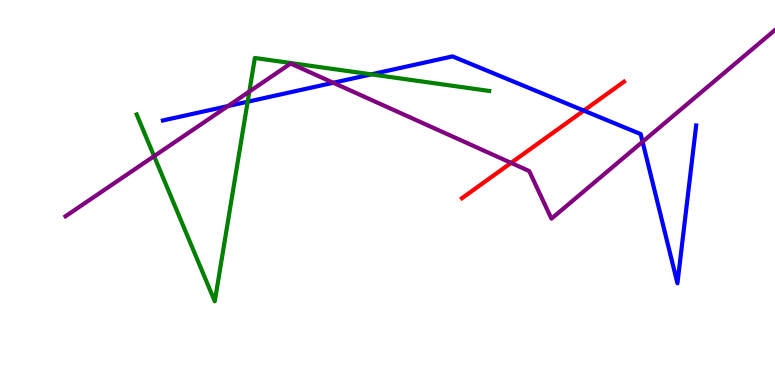[{'lines': ['blue', 'red'], 'intersections': [{'x': 7.53, 'y': 7.13}]}, {'lines': ['green', 'red'], 'intersections': []}, {'lines': ['purple', 'red'], 'intersections': [{'x': 6.59, 'y': 5.77}]}, {'lines': ['blue', 'green'], 'intersections': [{'x': 3.2, 'y': 7.36}, {'x': 4.79, 'y': 8.07}]}, {'lines': ['blue', 'purple'], 'intersections': [{'x': 2.94, 'y': 7.24}, {'x': 4.3, 'y': 7.85}, {'x': 8.29, 'y': 6.32}]}, {'lines': ['green', 'purple'], 'intersections': [{'x': 1.99, 'y': 5.94}, {'x': 3.22, 'y': 7.62}]}]